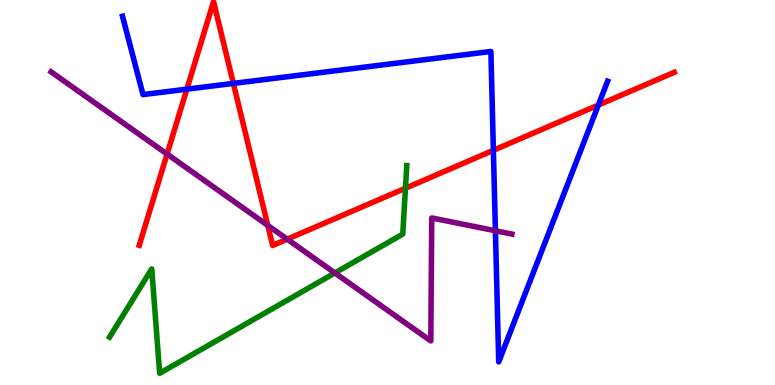[{'lines': ['blue', 'red'], 'intersections': [{'x': 2.41, 'y': 7.68}, {'x': 3.01, 'y': 7.83}, {'x': 6.37, 'y': 6.1}, {'x': 7.72, 'y': 7.27}]}, {'lines': ['green', 'red'], 'intersections': [{'x': 5.23, 'y': 5.11}]}, {'lines': ['purple', 'red'], 'intersections': [{'x': 2.16, 'y': 6.0}, {'x': 3.46, 'y': 4.14}, {'x': 3.71, 'y': 3.79}]}, {'lines': ['blue', 'green'], 'intersections': []}, {'lines': ['blue', 'purple'], 'intersections': [{'x': 6.39, 'y': 4.01}]}, {'lines': ['green', 'purple'], 'intersections': [{'x': 4.32, 'y': 2.91}]}]